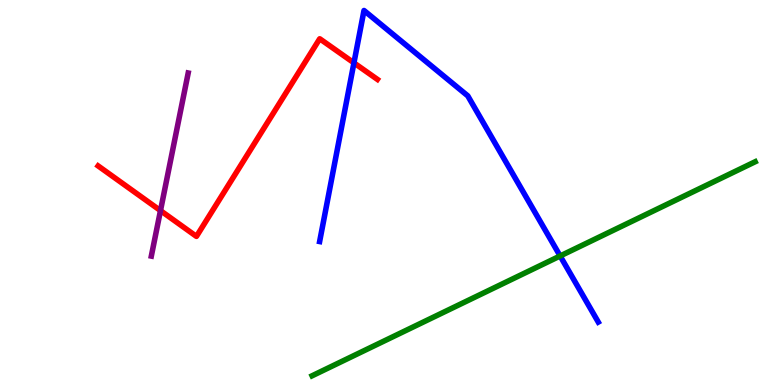[{'lines': ['blue', 'red'], 'intersections': [{'x': 4.57, 'y': 8.37}]}, {'lines': ['green', 'red'], 'intersections': []}, {'lines': ['purple', 'red'], 'intersections': [{'x': 2.07, 'y': 4.53}]}, {'lines': ['blue', 'green'], 'intersections': [{'x': 7.23, 'y': 3.35}]}, {'lines': ['blue', 'purple'], 'intersections': []}, {'lines': ['green', 'purple'], 'intersections': []}]